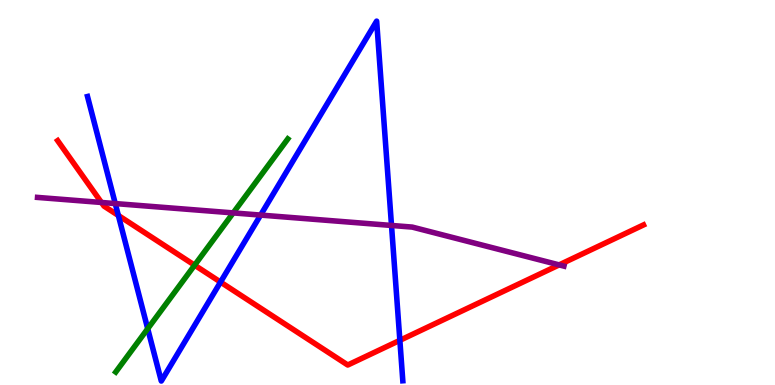[{'lines': ['blue', 'red'], 'intersections': [{'x': 1.53, 'y': 4.4}, {'x': 2.85, 'y': 2.67}, {'x': 5.16, 'y': 1.16}]}, {'lines': ['green', 'red'], 'intersections': [{'x': 2.51, 'y': 3.11}]}, {'lines': ['purple', 'red'], 'intersections': [{'x': 1.31, 'y': 4.74}, {'x': 7.21, 'y': 3.12}]}, {'lines': ['blue', 'green'], 'intersections': [{'x': 1.91, 'y': 1.46}]}, {'lines': ['blue', 'purple'], 'intersections': [{'x': 1.49, 'y': 4.71}, {'x': 3.36, 'y': 4.41}, {'x': 5.05, 'y': 4.14}]}, {'lines': ['green', 'purple'], 'intersections': [{'x': 3.01, 'y': 4.47}]}]